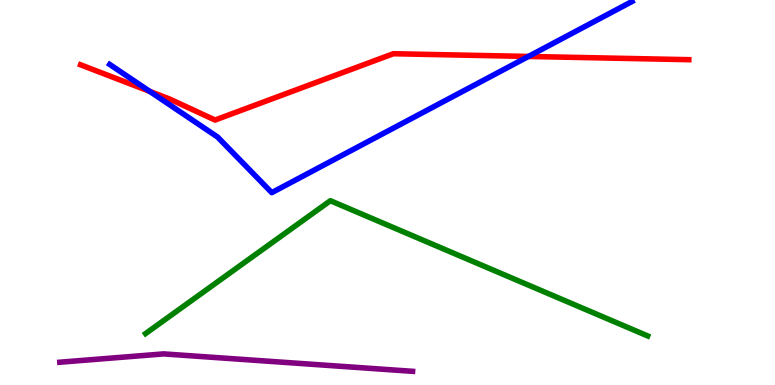[{'lines': ['blue', 'red'], 'intersections': [{'x': 1.93, 'y': 7.63}, {'x': 6.82, 'y': 8.53}]}, {'lines': ['green', 'red'], 'intersections': []}, {'lines': ['purple', 'red'], 'intersections': []}, {'lines': ['blue', 'green'], 'intersections': []}, {'lines': ['blue', 'purple'], 'intersections': []}, {'lines': ['green', 'purple'], 'intersections': []}]